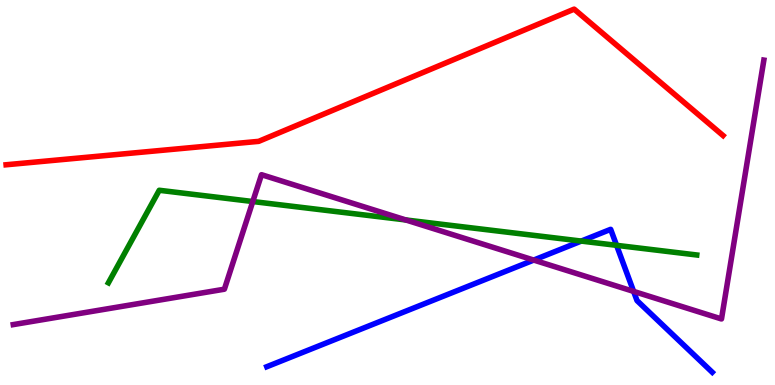[{'lines': ['blue', 'red'], 'intersections': []}, {'lines': ['green', 'red'], 'intersections': []}, {'lines': ['purple', 'red'], 'intersections': []}, {'lines': ['blue', 'green'], 'intersections': [{'x': 7.5, 'y': 3.74}, {'x': 7.96, 'y': 3.63}]}, {'lines': ['blue', 'purple'], 'intersections': [{'x': 6.89, 'y': 3.24}, {'x': 8.18, 'y': 2.43}]}, {'lines': ['green', 'purple'], 'intersections': [{'x': 3.26, 'y': 4.77}, {'x': 5.24, 'y': 4.29}]}]